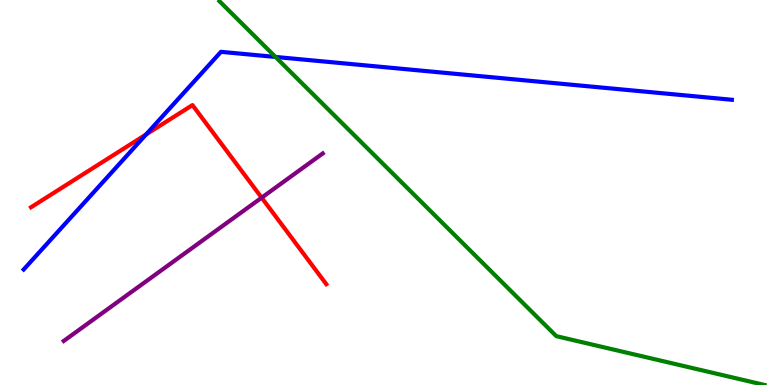[{'lines': ['blue', 'red'], 'intersections': [{'x': 1.89, 'y': 6.51}]}, {'lines': ['green', 'red'], 'intersections': []}, {'lines': ['purple', 'red'], 'intersections': [{'x': 3.38, 'y': 4.87}]}, {'lines': ['blue', 'green'], 'intersections': [{'x': 3.56, 'y': 8.52}]}, {'lines': ['blue', 'purple'], 'intersections': []}, {'lines': ['green', 'purple'], 'intersections': []}]